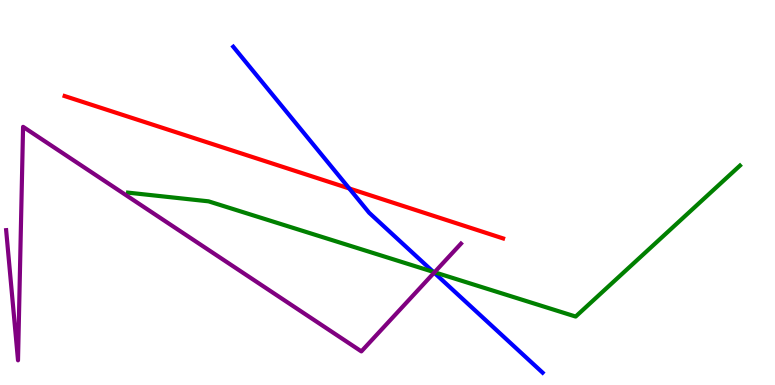[{'lines': ['blue', 'red'], 'intersections': [{'x': 4.51, 'y': 5.1}]}, {'lines': ['green', 'red'], 'intersections': []}, {'lines': ['purple', 'red'], 'intersections': []}, {'lines': ['blue', 'green'], 'intersections': [{'x': 5.59, 'y': 2.94}]}, {'lines': ['blue', 'purple'], 'intersections': [{'x': 5.6, 'y': 2.92}]}, {'lines': ['green', 'purple'], 'intersections': [{'x': 5.61, 'y': 2.93}]}]